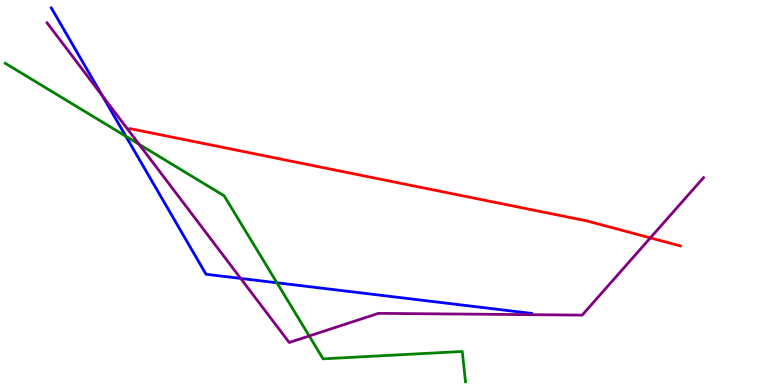[{'lines': ['blue', 'red'], 'intersections': []}, {'lines': ['green', 'red'], 'intersections': []}, {'lines': ['purple', 'red'], 'intersections': [{'x': 8.39, 'y': 3.82}]}, {'lines': ['blue', 'green'], 'intersections': [{'x': 1.62, 'y': 6.46}, {'x': 3.57, 'y': 2.66}]}, {'lines': ['blue', 'purple'], 'intersections': [{'x': 1.32, 'y': 7.51}, {'x': 3.11, 'y': 2.77}]}, {'lines': ['green', 'purple'], 'intersections': [{'x': 1.79, 'y': 6.25}, {'x': 3.99, 'y': 1.27}]}]